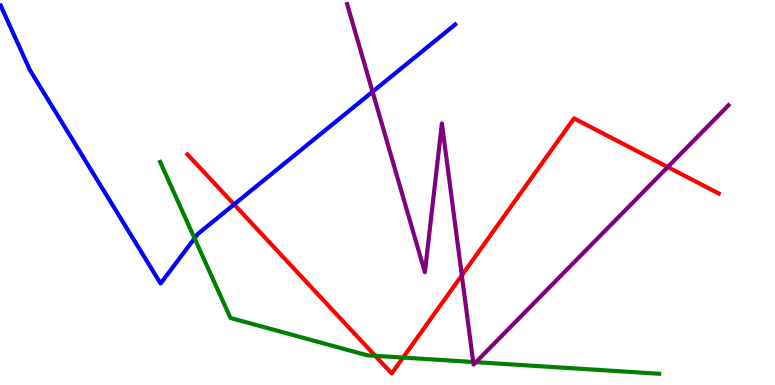[{'lines': ['blue', 'red'], 'intersections': [{'x': 3.02, 'y': 4.69}]}, {'lines': ['green', 'red'], 'intersections': [{'x': 4.84, 'y': 0.758}, {'x': 5.2, 'y': 0.712}]}, {'lines': ['purple', 'red'], 'intersections': [{'x': 5.96, 'y': 2.85}, {'x': 8.62, 'y': 5.66}]}, {'lines': ['blue', 'green'], 'intersections': [{'x': 2.51, 'y': 3.81}]}, {'lines': ['blue', 'purple'], 'intersections': [{'x': 4.81, 'y': 7.62}]}, {'lines': ['green', 'purple'], 'intersections': [{'x': 6.11, 'y': 0.597}, {'x': 6.14, 'y': 0.593}]}]